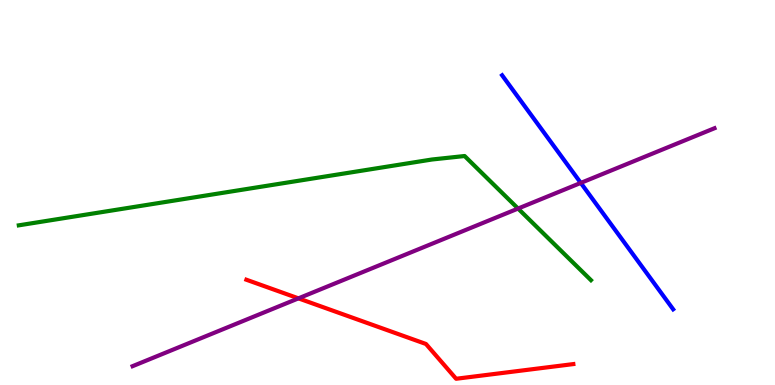[{'lines': ['blue', 'red'], 'intersections': []}, {'lines': ['green', 'red'], 'intersections': []}, {'lines': ['purple', 'red'], 'intersections': [{'x': 3.85, 'y': 2.25}]}, {'lines': ['blue', 'green'], 'intersections': []}, {'lines': ['blue', 'purple'], 'intersections': [{'x': 7.49, 'y': 5.25}]}, {'lines': ['green', 'purple'], 'intersections': [{'x': 6.68, 'y': 4.58}]}]